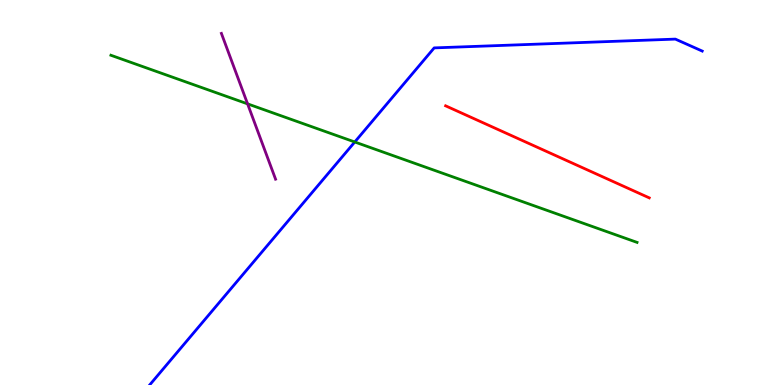[{'lines': ['blue', 'red'], 'intersections': []}, {'lines': ['green', 'red'], 'intersections': []}, {'lines': ['purple', 'red'], 'intersections': []}, {'lines': ['blue', 'green'], 'intersections': [{'x': 4.58, 'y': 6.31}]}, {'lines': ['blue', 'purple'], 'intersections': []}, {'lines': ['green', 'purple'], 'intersections': [{'x': 3.19, 'y': 7.3}]}]